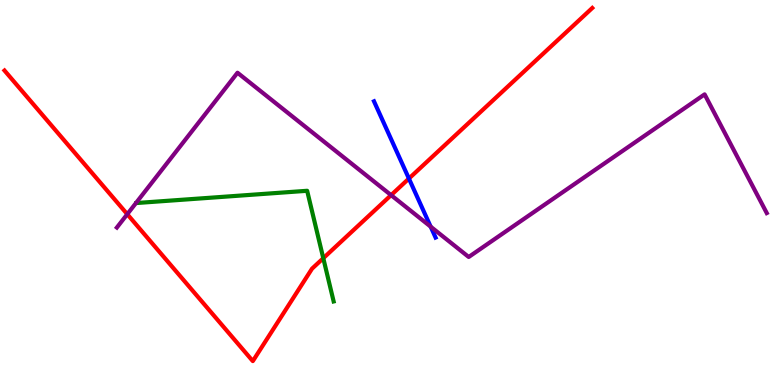[{'lines': ['blue', 'red'], 'intersections': [{'x': 5.28, 'y': 5.36}]}, {'lines': ['green', 'red'], 'intersections': [{'x': 4.17, 'y': 3.29}]}, {'lines': ['purple', 'red'], 'intersections': [{'x': 1.64, 'y': 4.44}, {'x': 5.05, 'y': 4.93}]}, {'lines': ['blue', 'green'], 'intersections': []}, {'lines': ['blue', 'purple'], 'intersections': [{'x': 5.56, 'y': 4.11}]}, {'lines': ['green', 'purple'], 'intersections': []}]